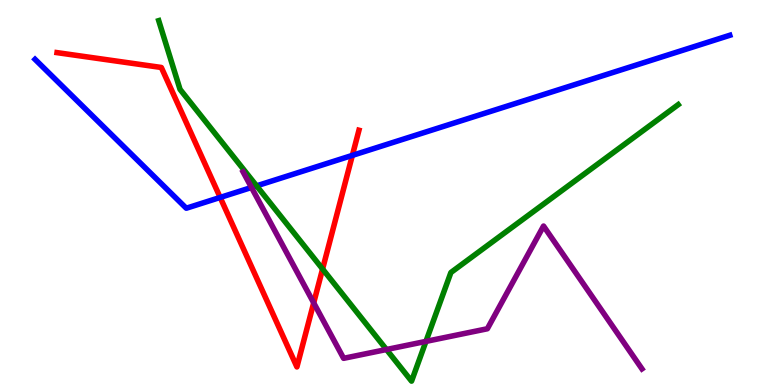[{'lines': ['blue', 'red'], 'intersections': [{'x': 2.84, 'y': 4.87}, {'x': 4.55, 'y': 5.96}]}, {'lines': ['green', 'red'], 'intersections': [{'x': 4.16, 'y': 3.01}]}, {'lines': ['purple', 'red'], 'intersections': [{'x': 4.05, 'y': 2.13}]}, {'lines': ['blue', 'green'], 'intersections': [{'x': 3.31, 'y': 5.17}]}, {'lines': ['blue', 'purple'], 'intersections': [{'x': 3.24, 'y': 5.13}]}, {'lines': ['green', 'purple'], 'intersections': [{'x': 4.99, 'y': 0.922}, {'x': 5.5, 'y': 1.13}]}]